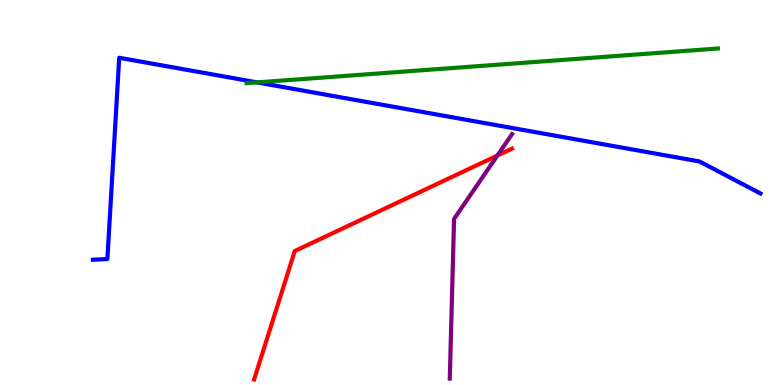[{'lines': ['blue', 'red'], 'intersections': []}, {'lines': ['green', 'red'], 'intersections': []}, {'lines': ['purple', 'red'], 'intersections': [{'x': 6.42, 'y': 5.96}]}, {'lines': ['blue', 'green'], 'intersections': [{'x': 3.32, 'y': 7.86}]}, {'lines': ['blue', 'purple'], 'intersections': []}, {'lines': ['green', 'purple'], 'intersections': []}]